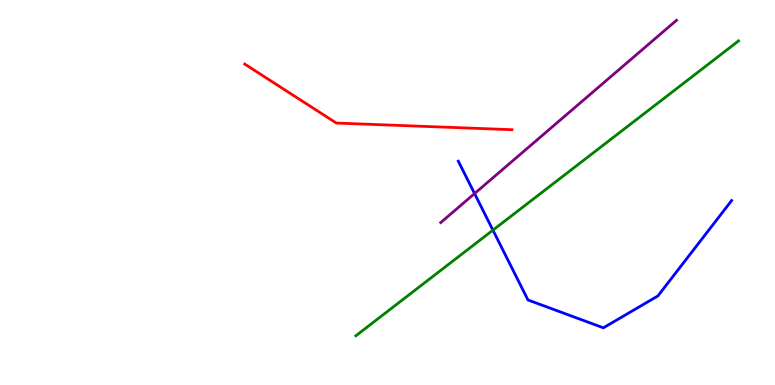[{'lines': ['blue', 'red'], 'intersections': []}, {'lines': ['green', 'red'], 'intersections': []}, {'lines': ['purple', 'red'], 'intersections': []}, {'lines': ['blue', 'green'], 'intersections': [{'x': 6.36, 'y': 4.02}]}, {'lines': ['blue', 'purple'], 'intersections': [{'x': 6.12, 'y': 4.97}]}, {'lines': ['green', 'purple'], 'intersections': []}]